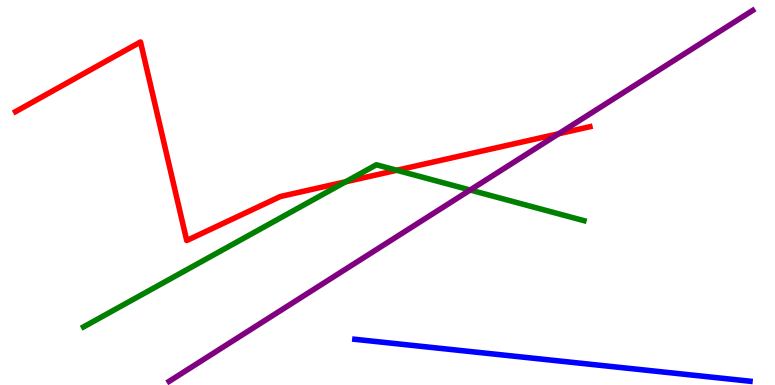[{'lines': ['blue', 'red'], 'intersections': []}, {'lines': ['green', 'red'], 'intersections': [{'x': 4.46, 'y': 5.28}, {'x': 5.12, 'y': 5.58}]}, {'lines': ['purple', 'red'], 'intersections': [{'x': 7.21, 'y': 6.53}]}, {'lines': ['blue', 'green'], 'intersections': []}, {'lines': ['blue', 'purple'], 'intersections': []}, {'lines': ['green', 'purple'], 'intersections': [{'x': 6.07, 'y': 5.06}]}]